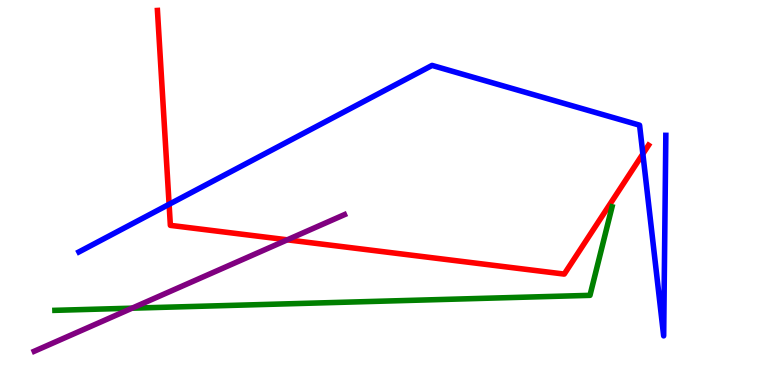[{'lines': ['blue', 'red'], 'intersections': [{'x': 2.18, 'y': 4.69}, {'x': 8.3, 'y': 6.0}]}, {'lines': ['green', 'red'], 'intersections': []}, {'lines': ['purple', 'red'], 'intersections': [{'x': 3.71, 'y': 3.77}]}, {'lines': ['blue', 'green'], 'intersections': []}, {'lines': ['blue', 'purple'], 'intersections': []}, {'lines': ['green', 'purple'], 'intersections': [{'x': 1.7, 'y': 2.0}]}]